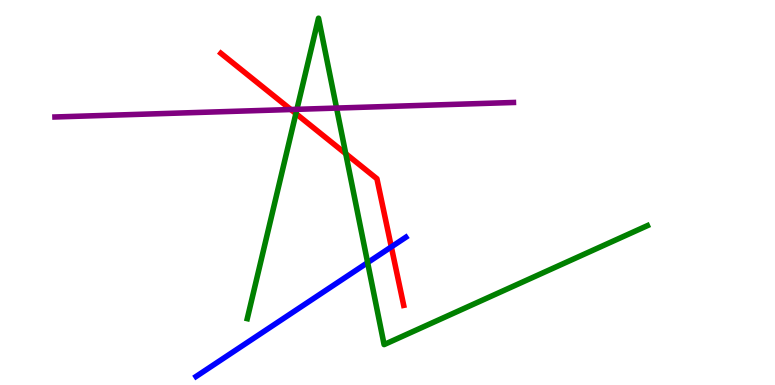[{'lines': ['blue', 'red'], 'intersections': [{'x': 5.05, 'y': 3.59}]}, {'lines': ['green', 'red'], 'intersections': [{'x': 3.82, 'y': 7.05}, {'x': 4.46, 'y': 6.01}]}, {'lines': ['purple', 'red'], 'intersections': [{'x': 3.75, 'y': 7.16}]}, {'lines': ['blue', 'green'], 'intersections': [{'x': 4.74, 'y': 3.18}]}, {'lines': ['blue', 'purple'], 'intersections': []}, {'lines': ['green', 'purple'], 'intersections': [{'x': 3.83, 'y': 7.16}, {'x': 4.34, 'y': 7.19}]}]